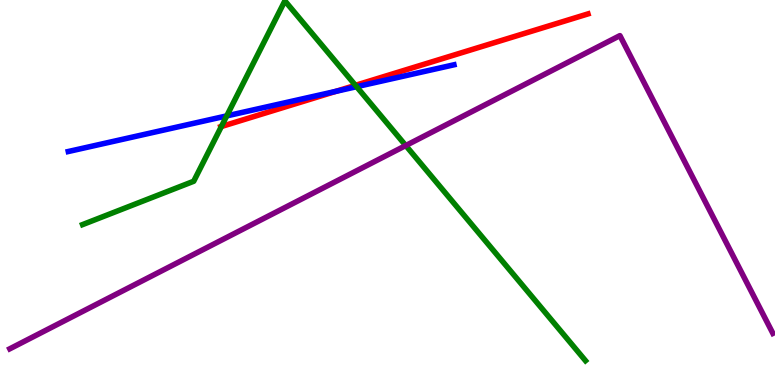[{'lines': ['blue', 'red'], 'intersections': [{'x': 4.33, 'y': 7.63}]}, {'lines': ['green', 'red'], 'intersections': [{'x': 2.86, 'y': 6.71}, {'x': 4.59, 'y': 7.78}]}, {'lines': ['purple', 'red'], 'intersections': []}, {'lines': ['blue', 'green'], 'intersections': [{'x': 2.93, 'y': 6.99}, {'x': 4.6, 'y': 7.75}]}, {'lines': ['blue', 'purple'], 'intersections': []}, {'lines': ['green', 'purple'], 'intersections': [{'x': 5.24, 'y': 6.22}]}]